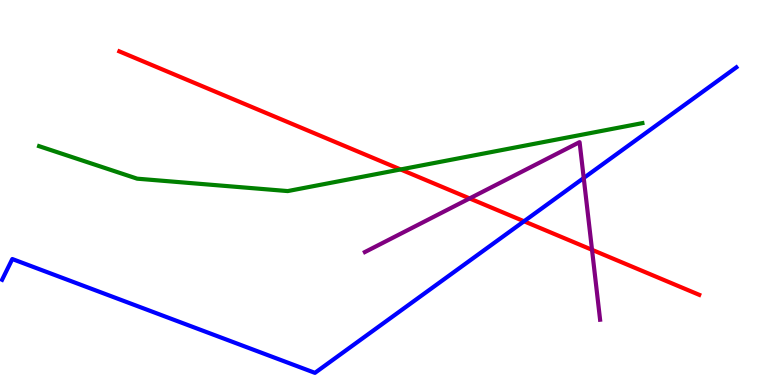[{'lines': ['blue', 'red'], 'intersections': [{'x': 6.76, 'y': 4.25}]}, {'lines': ['green', 'red'], 'intersections': [{'x': 5.17, 'y': 5.6}]}, {'lines': ['purple', 'red'], 'intersections': [{'x': 6.06, 'y': 4.85}, {'x': 7.64, 'y': 3.51}]}, {'lines': ['blue', 'green'], 'intersections': []}, {'lines': ['blue', 'purple'], 'intersections': [{'x': 7.53, 'y': 5.38}]}, {'lines': ['green', 'purple'], 'intersections': []}]